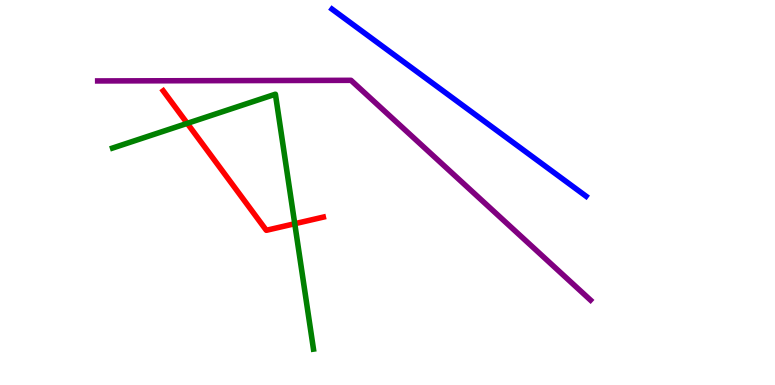[{'lines': ['blue', 'red'], 'intersections': []}, {'lines': ['green', 'red'], 'intersections': [{'x': 2.42, 'y': 6.8}, {'x': 3.8, 'y': 4.19}]}, {'lines': ['purple', 'red'], 'intersections': []}, {'lines': ['blue', 'green'], 'intersections': []}, {'lines': ['blue', 'purple'], 'intersections': []}, {'lines': ['green', 'purple'], 'intersections': []}]